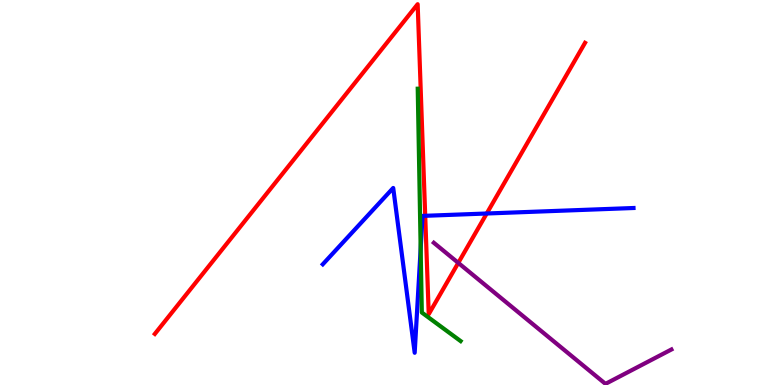[{'lines': ['blue', 'red'], 'intersections': [{'x': 5.49, 'y': 4.39}, {'x': 6.28, 'y': 4.45}]}, {'lines': ['green', 'red'], 'intersections': []}, {'lines': ['purple', 'red'], 'intersections': [{'x': 5.91, 'y': 3.17}]}, {'lines': ['blue', 'green'], 'intersections': [{'x': 5.43, 'y': 3.54}]}, {'lines': ['blue', 'purple'], 'intersections': []}, {'lines': ['green', 'purple'], 'intersections': []}]